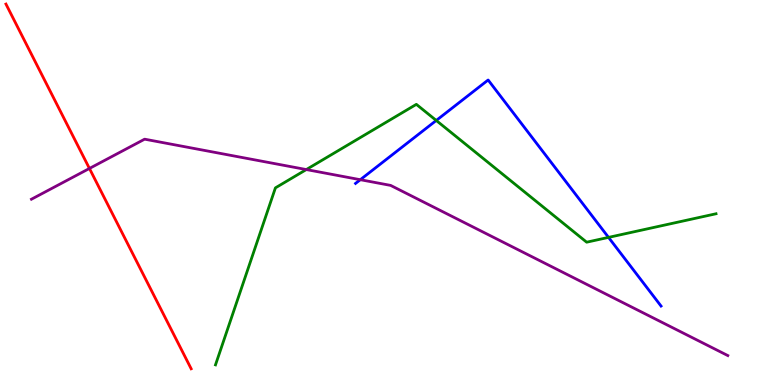[{'lines': ['blue', 'red'], 'intersections': []}, {'lines': ['green', 'red'], 'intersections': []}, {'lines': ['purple', 'red'], 'intersections': [{'x': 1.15, 'y': 5.62}]}, {'lines': ['blue', 'green'], 'intersections': [{'x': 5.63, 'y': 6.87}, {'x': 7.85, 'y': 3.83}]}, {'lines': ['blue', 'purple'], 'intersections': [{'x': 4.65, 'y': 5.33}]}, {'lines': ['green', 'purple'], 'intersections': [{'x': 3.95, 'y': 5.6}]}]